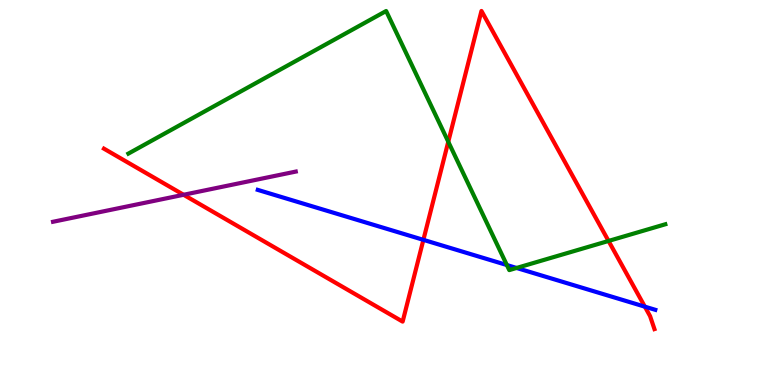[{'lines': ['blue', 'red'], 'intersections': [{'x': 5.46, 'y': 3.77}, {'x': 8.32, 'y': 2.03}]}, {'lines': ['green', 'red'], 'intersections': [{'x': 5.78, 'y': 6.32}, {'x': 7.85, 'y': 3.74}]}, {'lines': ['purple', 'red'], 'intersections': [{'x': 2.37, 'y': 4.94}]}, {'lines': ['blue', 'green'], 'intersections': [{'x': 6.54, 'y': 3.12}, {'x': 6.67, 'y': 3.04}]}, {'lines': ['blue', 'purple'], 'intersections': []}, {'lines': ['green', 'purple'], 'intersections': []}]